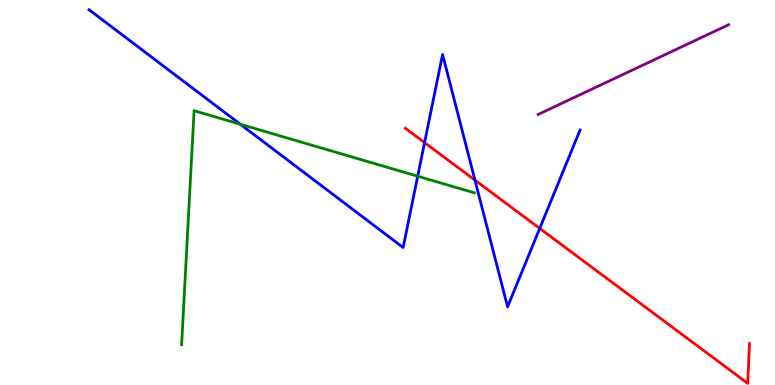[{'lines': ['blue', 'red'], 'intersections': [{'x': 5.48, 'y': 6.3}, {'x': 6.13, 'y': 5.32}, {'x': 6.96, 'y': 4.07}]}, {'lines': ['green', 'red'], 'intersections': []}, {'lines': ['purple', 'red'], 'intersections': []}, {'lines': ['blue', 'green'], 'intersections': [{'x': 3.1, 'y': 6.77}, {'x': 5.39, 'y': 5.42}]}, {'lines': ['blue', 'purple'], 'intersections': []}, {'lines': ['green', 'purple'], 'intersections': []}]